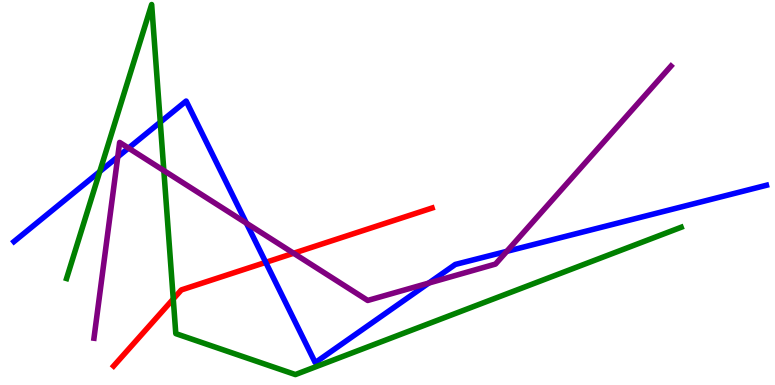[{'lines': ['blue', 'red'], 'intersections': [{'x': 3.43, 'y': 3.19}]}, {'lines': ['green', 'red'], 'intersections': [{'x': 2.24, 'y': 2.23}]}, {'lines': ['purple', 'red'], 'intersections': [{'x': 3.79, 'y': 3.42}]}, {'lines': ['blue', 'green'], 'intersections': [{'x': 1.29, 'y': 5.54}, {'x': 2.07, 'y': 6.83}]}, {'lines': ['blue', 'purple'], 'intersections': [{'x': 1.52, 'y': 5.92}, {'x': 1.66, 'y': 6.15}, {'x': 3.18, 'y': 4.2}, {'x': 5.53, 'y': 2.65}, {'x': 6.54, 'y': 3.47}]}, {'lines': ['green', 'purple'], 'intersections': [{'x': 2.11, 'y': 5.57}]}]